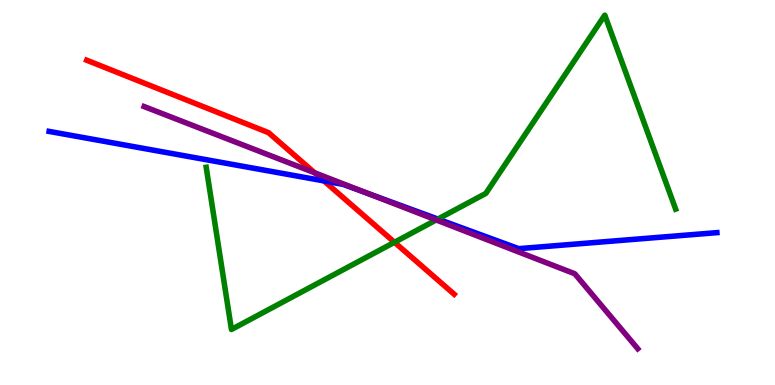[{'lines': ['blue', 'red'], 'intersections': [{'x': 4.18, 'y': 5.3}]}, {'lines': ['green', 'red'], 'intersections': [{'x': 5.09, 'y': 3.71}]}, {'lines': ['purple', 'red'], 'intersections': [{'x': 4.06, 'y': 5.51}]}, {'lines': ['blue', 'green'], 'intersections': [{'x': 5.65, 'y': 4.31}]}, {'lines': ['blue', 'purple'], 'intersections': [{'x': 4.75, 'y': 4.97}]}, {'lines': ['green', 'purple'], 'intersections': [{'x': 5.63, 'y': 4.29}]}]